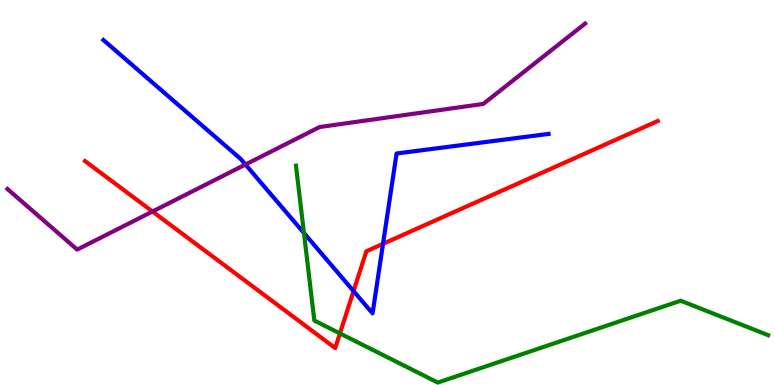[{'lines': ['blue', 'red'], 'intersections': [{'x': 4.56, 'y': 2.44}, {'x': 4.94, 'y': 3.67}]}, {'lines': ['green', 'red'], 'intersections': [{'x': 4.39, 'y': 1.34}]}, {'lines': ['purple', 'red'], 'intersections': [{'x': 1.97, 'y': 4.51}]}, {'lines': ['blue', 'green'], 'intersections': [{'x': 3.92, 'y': 3.95}]}, {'lines': ['blue', 'purple'], 'intersections': [{'x': 3.17, 'y': 5.73}]}, {'lines': ['green', 'purple'], 'intersections': []}]